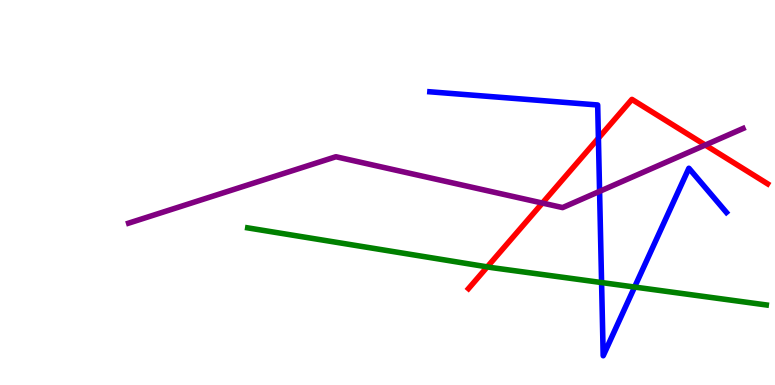[{'lines': ['blue', 'red'], 'intersections': [{'x': 7.72, 'y': 6.41}]}, {'lines': ['green', 'red'], 'intersections': [{'x': 6.29, 'y': 3.07}]}, {'lines': ['purple', 'red'], 'intersections': [{'x': 7.0, 'y': 4.73}, {'x': 9.1, 'y': 6.23}]}, {'lines': ['blue', 'green'], 'intersections': [{'x': 7.76, 'y': 2.66}, {'x': 8.19, 'y': 2.54}]}, {'lines': ['blue', 'purple'], 'intersections': [{'x': 7.74, 'y': 5.03}]}, {'lines': ['green', 'purple'], 'intersections': []}]